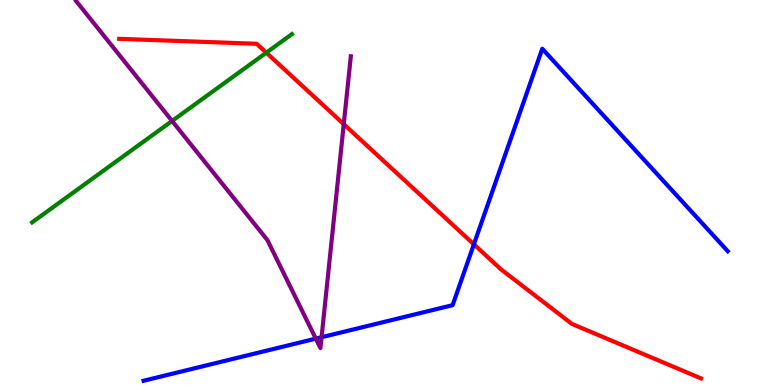[{'lines': ['blue', 'red'], 'intersections': [{'x': 6.11, 'y': 3.65}]}, {'lines': ['green', 'red'], 'intersections': [{'x': 3.44, 'y': 8.63}]}, {'lines': ['purple', 'red'], 'intersections': [{'x': 4.44, 'y': 6.77}]}, {'lines': ['blue', 'green'], 'intersections': []}, {'lines': ['blue', 'purple'], 'intersections': [{'x': 4.07, 'y': 1.2}, {'x': 4.15, 'y': 1.24}]}, {'lines': ['green', 'purple'], 'intersections': [{'x': 2.22, 'y': 6.86}]}]